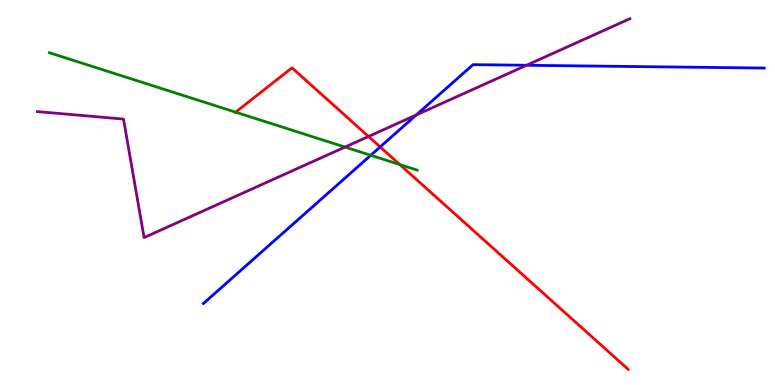[{'lines': ['blue', 'red'], 'intersections': [{'x': 4.91, 'y': 6.18}]}, {'lines': ['green', 'red'], 'intersections': [{'x': 3.04, 'y': 7.09}, {'x': 5.16, 'y': 5.72}]}, {'lines': ['purple', 'red'], 'intersections': [{'x': 4.75, 'y': 6.46}]}, {'lines': ['blue', 'green'], 'intersections': [{'x': 4.78, 'y': 5.97}]}, {'lines': ['blue', 'purple'], 'intersections': [{'x': 5.37, 'y': 7.01}, {'x': 6.79, 'y': 8.3}]}, {'lines': ['green', 'purple'], 'intersections': [{'x': 4.45, 'y': 6.18}]}]